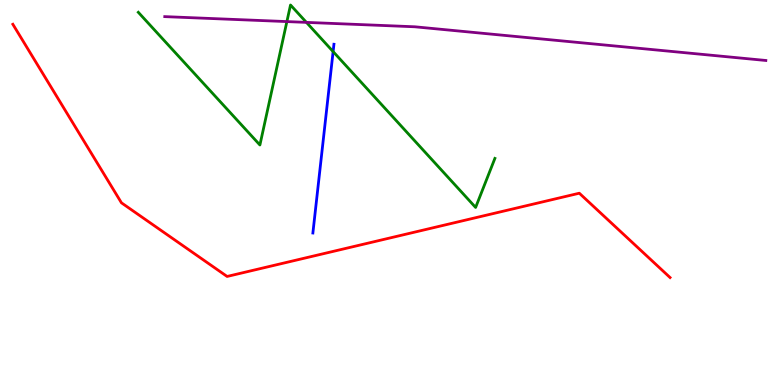[{'lines': ['blue', 'red'], 'intersections': []}, {'lines': ['green', 'red'], 'intersections': []}, {'lines': ['purple', 'red'], 'intersections': []}, {'lines': ['blue', 'green'], 'intersections': [{'x': 4.3, 'y': 8.66}]}, {'lines': ['blue', 'purple'], 'intersections': []}, {'lines': ['green', 'purple'], 'intersections': [{'x': 3.7, 'y': 9.44}, {'x': 3.95, 'y': 9.42}]}]